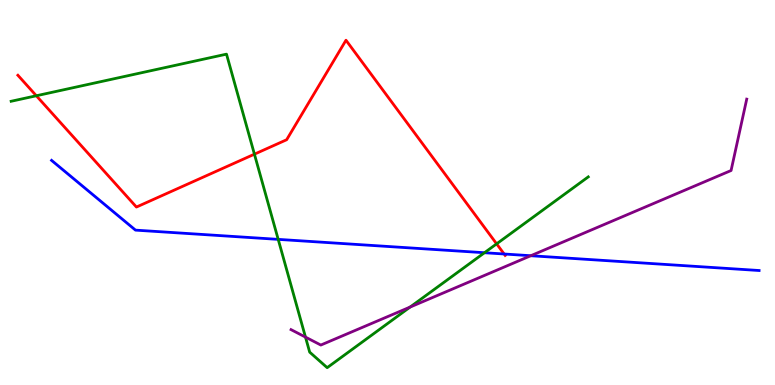[{'lines': ['blue', 'red'], 'intersections': [{'x': 6.5, 'y': 3.4}]}, {'lines': ['green', 'red'], 'intersections': [{'x': 0.469, 'y': 7.51}, {'x': 3.28, 'y': 6.0}, {'x': 6.41, 'y': 3.67}]}, {'lines': ['purple', 'red'], 'intersections': []}, {'lines': ['blue', 'green'], 'intersections': [{'x': 3.59, 'y': 3.78}, {'x': 6.25, 'y': 3.44}]}, {'lines': ['blue', 'purple'], 'intersections': [{'x': 6.85, 'y': 3.36}]}, {'lines': ['green', 'purple'], 'intersections': [{'x': 3.94, 'y': 1.24}, {'x': 5.29, 'y': 2.02}]}]